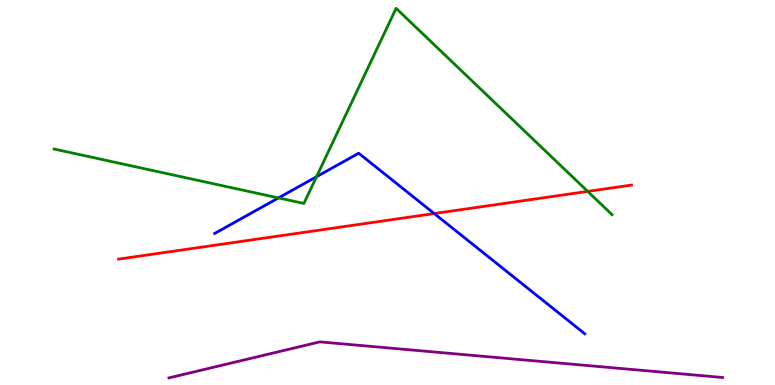[{'lines': ['blue', 'red'], 'intersections': [{'x': 5.6, 'y': 4.45}]}, {'lines': ['green', 'red'], 'intersections': [{'x': 7.58, 'y': 5.03}]}, {'lines': ['purple', 'red'], 'intersections': []}, {'lines': ['blue', 'green'], 'intersections': [{'x': 3.59, 'y': 4.86}, {'x': 4.08, 'y': 5.41}]}, {'lines': ['blue', 'purple'], 'intersections': []}, {'lines': ['green', 'purple'], 'intersections': []}]